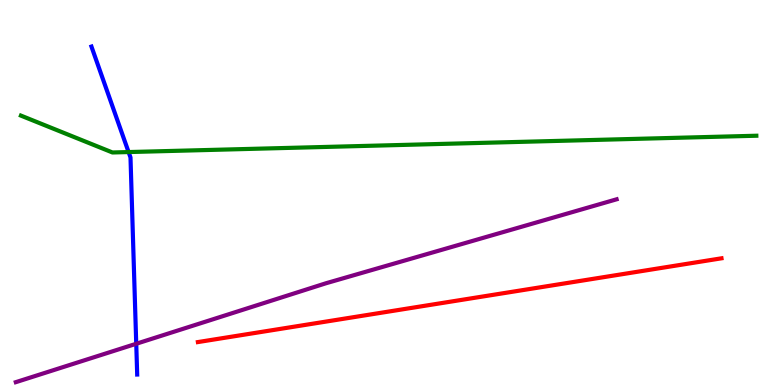[{'lines': ['blue', 'red'], 'intersections': []}, {'lines': ['green', 'red'], 'intersections': []}, {'lines': ['purple', 'red'], 'intersections': []}, {'lines': ['blue', 'green'], 'intersections': [{'x': 1.66, 'y': 6.05}]}, {'lines': ['blue', 'purple'], 'intersections': [{'x': 1.76, 'y': 1.07}]}, {'lines': ['green', 'purple'], 'intersections': []}]